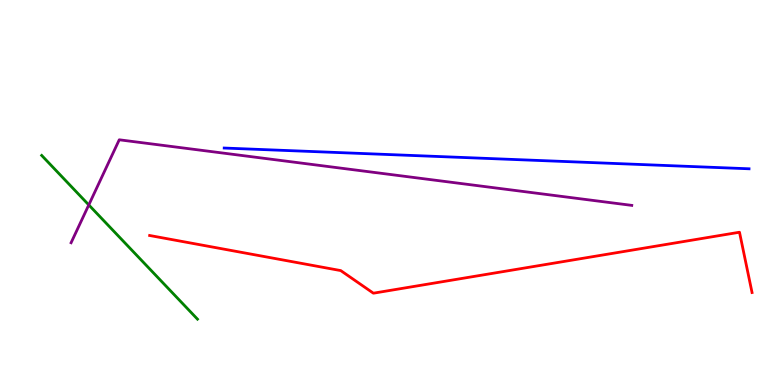[{'lines': ['blue', 'red'], 'intersections': []}, {'lines': ['green', 'red'], 'intersections': []}, {'lines': ['purple', 'red'], 'intersections': []}, {'lines': ['blue', 'green'], 'intersections': []}, {'lines': ['blue', 'purple'], 'intersections': []}, {'lines': ['green', 'purple'], 'intersections': [{'x': 1.15, 'y': 4.68}]}]